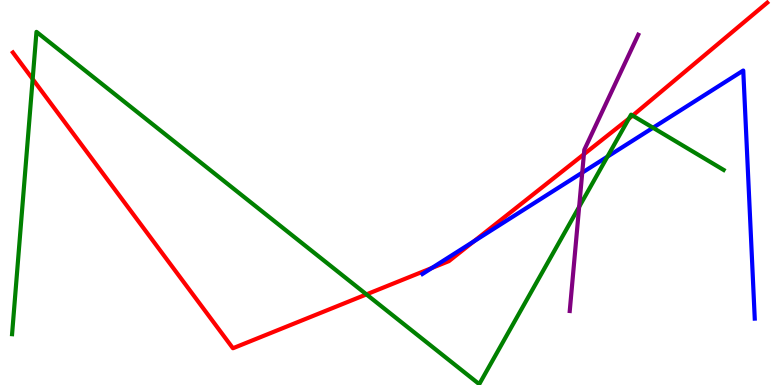[{'lines': ['blue', 'red'], 'intersections': [{'x': 5.57, 'y': 3.04}, {'x': 6.11, 'y': 3.73}]}, {'lines': ['green', 'red'], 'intersections': [{'x': 0.422, 'y': 7.95}, {'x': 4.73, 'y': 2.35}, {'x': 8.11, 'y': 6.92}, {'x': 8.16, 'y': 7.0}]}, {'lines': ['purple', 'red'], 'intersections': [{'x': 7.53, 'y': 5.99}]}, {'lines': ['blue', 'green'], 'intersections': [{'x': 7.84, 'y': 5.93}, {'x': 8.43, 'y': 6.68}]}, {'lines': ['blue', 'purple'], 'intersections': [{'x': 7.51, 'y': 5.52}]}, {'lines': ['green', 'purple'], 'intersections': [{'x': 7.47, 'y': 4.63}]}]